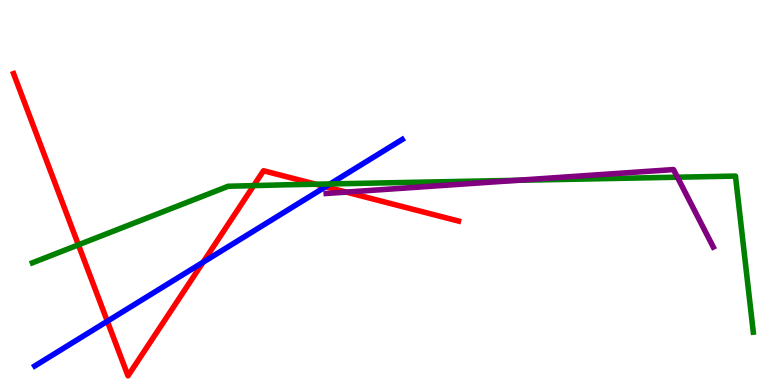[{'lines': ['blue', 'red'], 'intersections': [{'x': 1.38, 'y': 1.66}, {'x': 2.62, 'y': 3.19}, {'x': 4.2, 'y': 5.15}]}, {'lines': ['green', 'red'], 'intersections': [{'x': 1.01, 'y': 3.64}, {'x': 3.27, 'y': 5.18}, {'x': 4.07, 'y': 5.22}]}, {'lines': ['purple', 'red'], 'intersections': [{'x': 4.47, 'y': 5.01}]}, {'lines': ['blue', 'green'], 'intersections': [{'x': 4.26, 'y': 5.22}]}, {'lines': ['blue', 'purple'], 'intersections': []}, {'lines': ['green', 'purple'], 'intersections': [{'x': 6.68, 'y': 5.32}, {'x': 8.74, 'y': 5.4}]}]